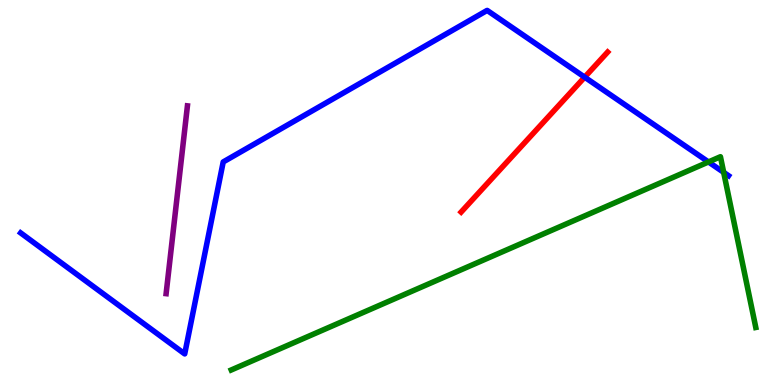[{'lines': ['blue', 'red'], 'intersections': [{'x': 7.54, 'y': 8.0}]}, {'lines': ['green', 'red'], 'intersections': []}, {'lines': ['purple', 'red'], 'intersections': []}, {'lines': ['blue', 'green'], 'intersections': [{'x': 9.14, 'y': 5.79}, {'x': 9.34, 'y': 5.52}]}, {'lines': ['blue', 'purple'], 'intersections': []}, {'lines': ['green', 'purple'], 'intersections': []}]